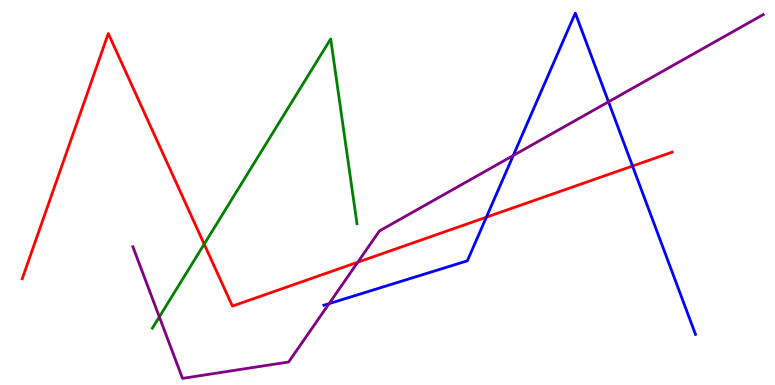[{'lines': ['blue', 'red'], 'intersections': [{'x': 6.28, 'y': 4.36}, {'x': 8.16, 'y': 5.69}]}, {'lines': ['green', 'red'], 'intersections': [{'x': 2.63, 'y': 3.66}]}, {'lines': ['purple', 'red'], 'intersections': [{'x': 4.62, 'y': 3.19}]}, {'lines': ['blue', 'green'], 'intersections': []}, {'lines': ['blue', 'purple'], 'intersections': [{'x': 4.25, 'y': 2.11}, {'x': 6.62, 'y': 5.96}, {'x': 7.85, 'y': 7.36}]}, {'lines': ['green', 'purple'], 'intersections': [{'x': 2.06, 'y': 1.77}]}]